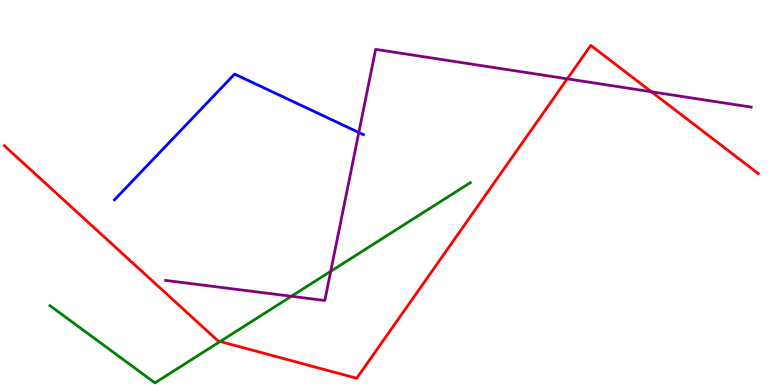[{'lines': ['blue', 'red'], 'intersections': []}, {'lines': ['green', 'red'], 'intersections': [{'x': 2.84, 'y': 1.13}]}, {'lines': ['purple', 'red'], 'intersections': [{'x': 7.32, 'y': 7.95}, {'x': 8.4, 'y': 7.62}]}, {'lines': ['blue', 'green'], 'intersections': []}, {'lines': ['blue', 'purple'], 'intersections': [{'x': 4.63, 'y': 6.56}]}, {'lines': ['green', 'purple'], 'intersections': [{'x': 3.76, 'y': 2.3}, {'x': 4.27, 'y': 2.95}]}]